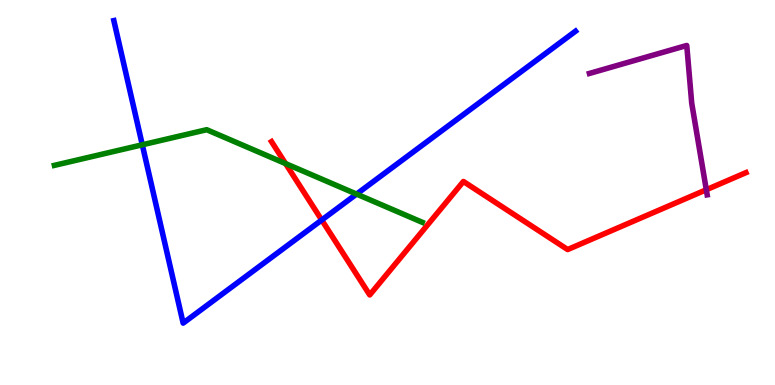[{'lines': ['blue', 'red'], 'intersections': [{'x': 4.15, 'y': 4.29}]}, {'lines': ['green', 'red'], 'intersections': [{'x': 3.68, 'y': 5.75}]}, {'lines': ['purple', 'red'], 'intersections': [{'x': 9.11, 'y': 5.07}]}, {'lines': ['blue', 'green'], 'intersections': [{'x': 1.84, 'y': 6.24}, {'x': 4.6, 'y': 4.96}]}, {'lines': ['blue', 'purple'], 'intersections': []}, {'lines': ['green', 'purple'], 'intersections': []}]